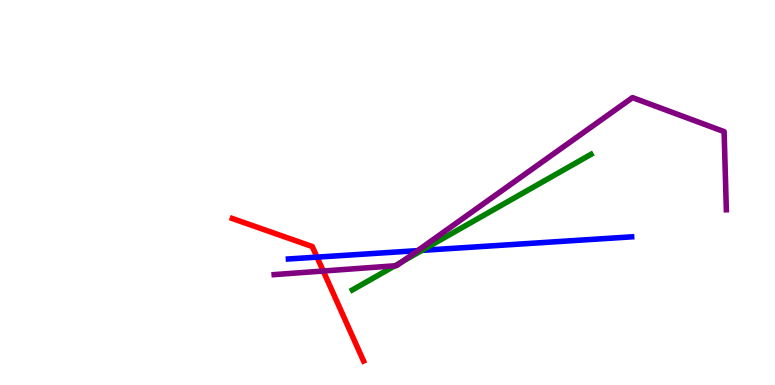[{'lines': ['blue', 'red'], 'intersections': [{'x': 4.09, 'y': 3.32}]}, {'lines': ['green', 'red'], 'intersections': []}, {'lines': ['purple', 'red'], 'intersections': [{'x': 4.17, 'y': 2.96}]}, {'lines': ['blue', 'green'], 'intersections': [{'x': 5.45, 'y': 3.5}]}, {'lines': ['blue', 'purple'], 'intersections': [{'x': 5.39, 'y': 3.49}]}, {'lines': ['green', 'purple'], 'intersections': [{'x': 5.1, 'y': 3.1}, {'x': 5.19, 'y': 3.21}]}]